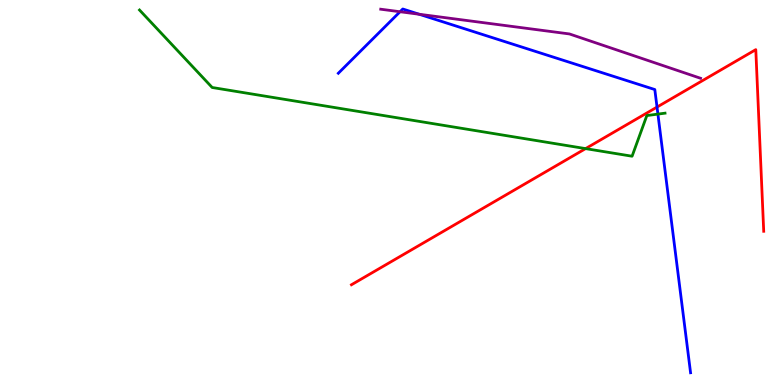[{'lines': ['blue', 'red'], 'intersections': [{'x': 8.48, 'y': 7.22}]}, {'lines': ['green', 'red'], 'intersections': [{'x': 7.56, 'y': 6.14}]}, {'lines': ['purple', 'red'], 'intersections': []}, {'lines': ['blue', 'green'], 'intersections': [{'x': 8.49, 'y': 7.04}]}, {'lines': ['blue', 'purple'], 'intersections': [{'x': 5.16, 'y': 9.7}, {'x': 5.41, 'y': 9.63}]}, {'lines': ['green', 'purple'], 'intersections': []}]